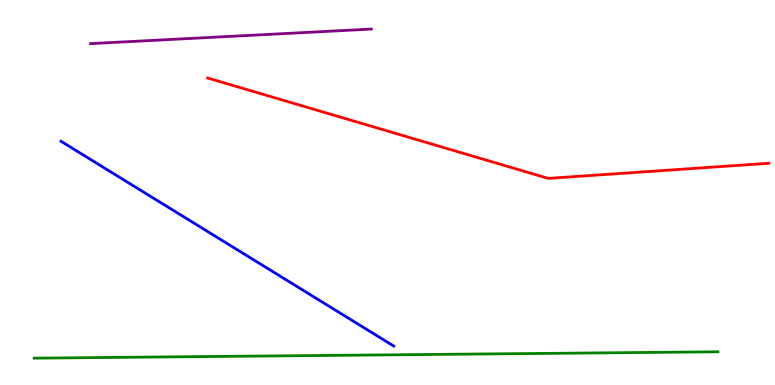[{'lines': ['blue', 'red'], 'intersections': []}, {'lines': ['green', 'red'], 'intersections': []}, {'lines': ['purple', 'red'], 'intersections': []}, {'lines': ['blue', 'green'], 'intersections': []}, {'lines': ['blue', 'purple'], 'intersections': []}, {'lines': ['green', 'purple'], 'intersections': []}]